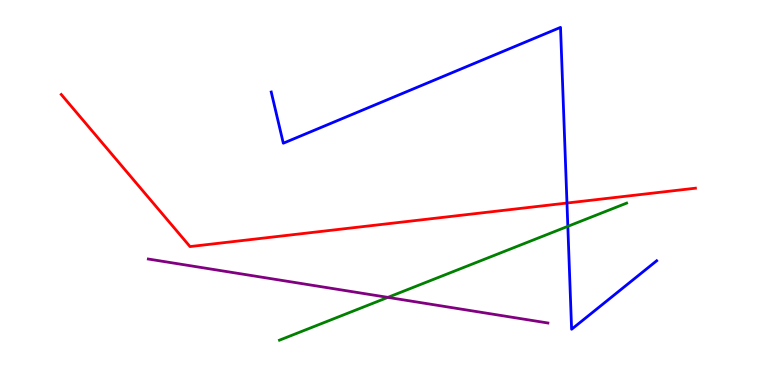[{'lines': ['blue', 'red'], 'intersections': [{'x': 7.32, 'y': 4.73}]}, {'lines': ['green', 'red'], 'intersections': []}, {'lines': ['purple', 'red'], 'intersections': []}, {'lines': ['blue', 'green'], 'intersections': [{'x': 7.33, 'y': 4.12}]}, {'lines': ['blue', 'purple'], 'intersections': []}, {'lines': ['green', 'purple'], 'intersections': [{'x': 5.0, 'y': 2.28}]}]